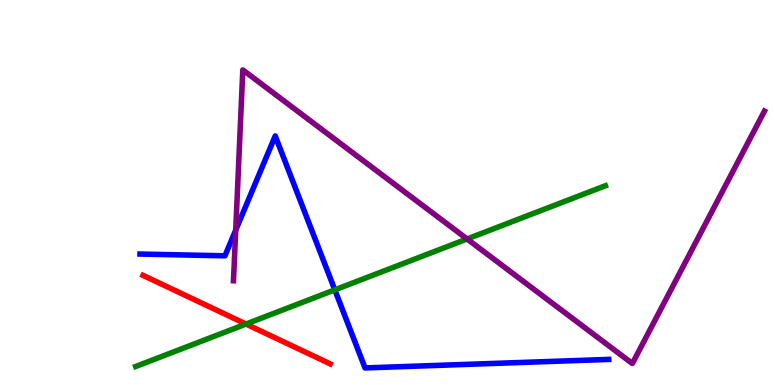[{'lines': ['blue', 'red'], 'intersections': []}, {'lines': ['green', 'red'], 'intersections': [{'x': 3.17, 'y': 1.58}]}, {'lines': ['purple', 'red'], 'intersections': []}, {'lines': ['blue', 'green'], 'intersections': [{'x': 4.32, 'y': 2.47}]}, {'lines': ['blue', 'purple'], 'intersections': [{'x': 3.04, 'y': 4.02}]}, {'lines': ['green', 'purple'], 'intersections': [{'x': 6.03, 'y': 3.79}]}]